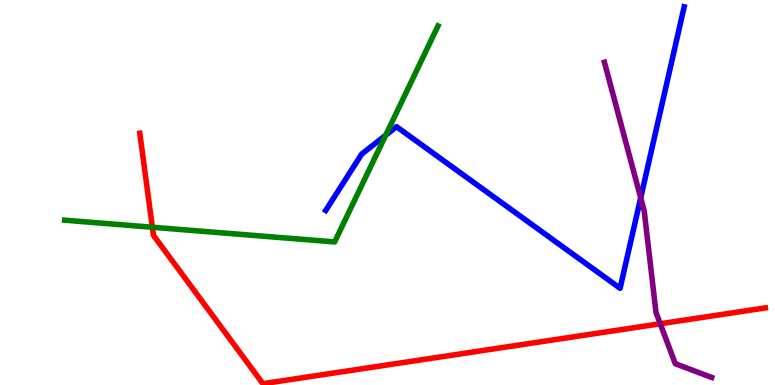[{'lines': ['blue', 'red'], 'intersections': []}, {'lines': ['green', 'red'], 'intersections': [{'x': 1.97, 'y': 4.1}]}, {'lines': ['purple', 'red'], 'intersections': [{'x': 8.52, 'y': 1.59}]}, {'lines': ['blue', 'green'], 'intersections': [{'x': 4.98, 'y': 6.49}]}, {'lines': ['blue', 'purple'], 'intersections': [{'x': 8.27, 'y': 4.86}]}, {'lines': ['green', 'purple'], 'intersections': []}]